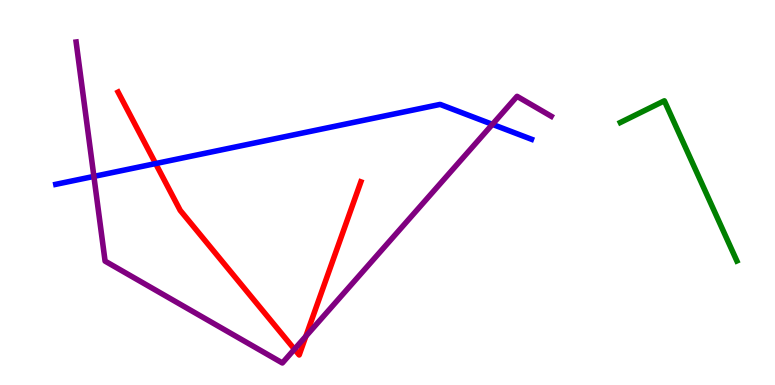[{'lines': ['blue', 'red'], 'intersections': [{'x': 2.01, 'y': 5.75}]}, {'lines': ['green', 'red'], 'intersections': []}, {'lines': ['purple', 'red'], 'intersections': [{'x': 3.8, 'y': 0.929}, {'x': 3.95, 'y': 1.27}]}, {'lines': ['blue', 'green'], 'intersections': []}, {'lines': ['blue', 'purple'], 'intersections': [{'x': 1.21, 'y': 5.42}, {'x': 6.35, 'y': 6.77}]}, {'lines': ['green', 'purple'], 'intersections': []}]